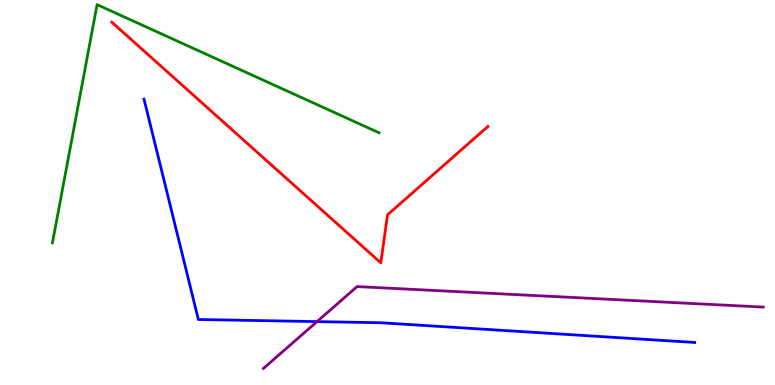[{'lines': ['blue', 'red'], 'intersections': []}, {'lines': ['green', 'red'], 'intersections': []}, {'lines': ['purple', 'red'], 'intersections': []}, {'lines': ['blue', 'green'], 'intersections': []}, {'lines': ['blue', 'purple'], 'intersections': [{'x': 4.09, 'y': 1.65}]}, {'lines': ['green', 'purple'], 'intersections': []}]